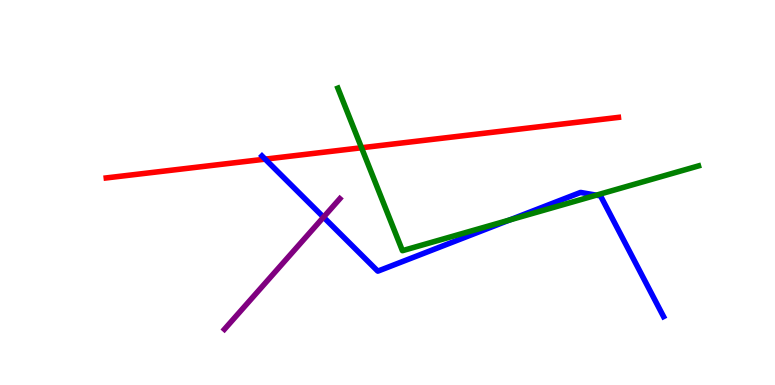[{'lines': ['blue', 'red'], 'intersections': [{'x': 3.42, 'y': 5.87}]}, {'lines': ['green', 'red'], 'intersections': [{'x': 4.66, 'y': 6.16}]}, {'lines': ['purple', 'red'], 'intersections': []}, {'lines': ['blue', 'green'], 'intersections': [{'x': 6.57, 'y': 4.29}, {'x': 7.69, 'y': 4.93}]}, {'lines': ['blue', 'purple'], 'intersections': [{'x': 4.17, 'y': 4.36}]}, {'lines': ['green', 'purple'], 'intersections': []}]